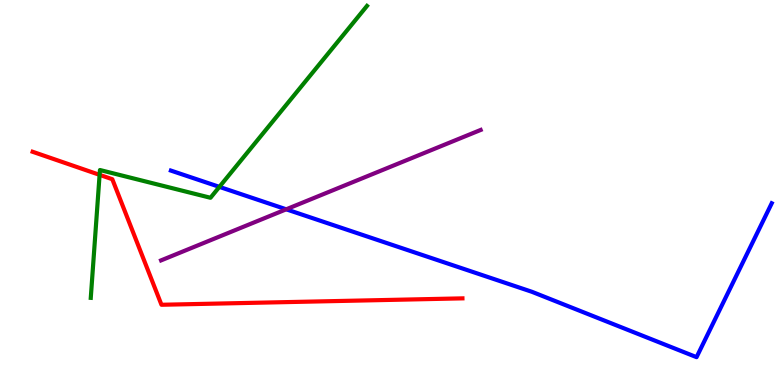[{'lines': ['blue', 'red'], 'intersections': []}, {'lines': ['green', 'red'], 'intersections': [{'x': 1.29, 'y': 5.46}]}, {'lines': ['purple', 'red'], 'intersections': []}, {'lines': ['blue', 'green'], 'intersections': [{'x': 2.83, 'y': 5.15}]}, {'lines': ['blue', 'purple'], 'intersections': [{'x': 3.69, 'y': 4.56}]}, {'lines': ['green', 'purple'], 'intersections': []}]